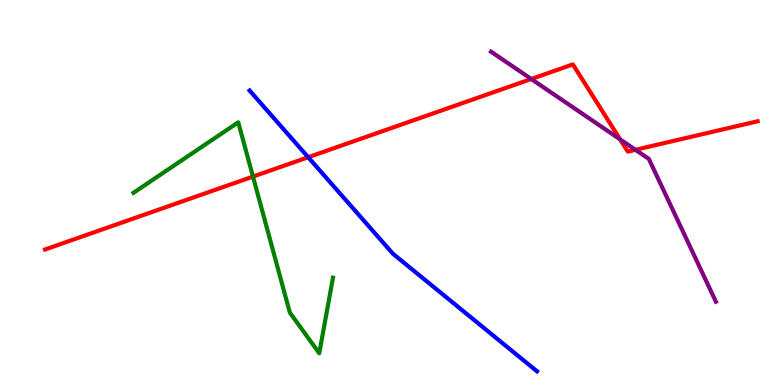[{'lines': ['blue', 'red'], 'intersections': [{'x': 3.98, 'y': 5.92}]}, {'lines': ['green', 'red'], 'intersections': [{'x': 3.26, 'y': 5.41}]}, {'lines': ['purple', 'red'], 'intersections': [{'x': 6.85, 'y': 7.95}, {'x': 8.0, 'y': 6.38}, {'x': 8.2, 'y': 6.11}]}, {'lines': ['blue', 'green'], 'intersections': []}, {'lines': ['blue', 'purple'], 'intersections': []}, {'lines': ['green', 'purple'], 'intersections': []}]